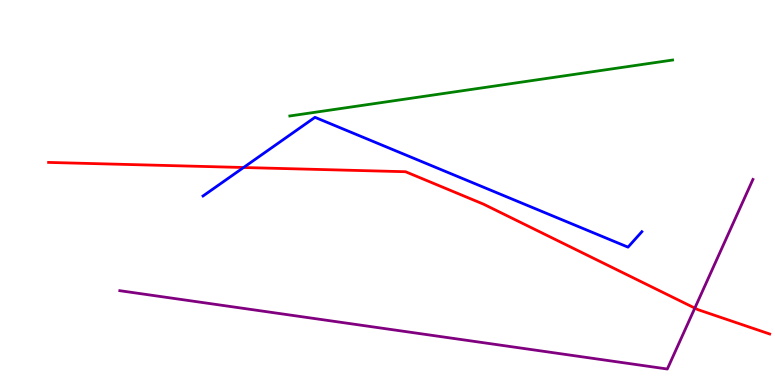[{'lines': ['blue', 'red'], 'intersections': [{'x': 3.14, 'y': 5.65}]}, {'lines': ['green', 'red'], 'intersections': []}, {'lines': ['purple', 'red'], 'intersections': [{'x': 8.97, 'y': 2.0}]}, {'lines': ['blue', 'green'], 'intersections': []}, {'lines': ['blue', 'purple'], 'intersections': []}, {'lines': ['green', 'purple'], 'intersections': []}]